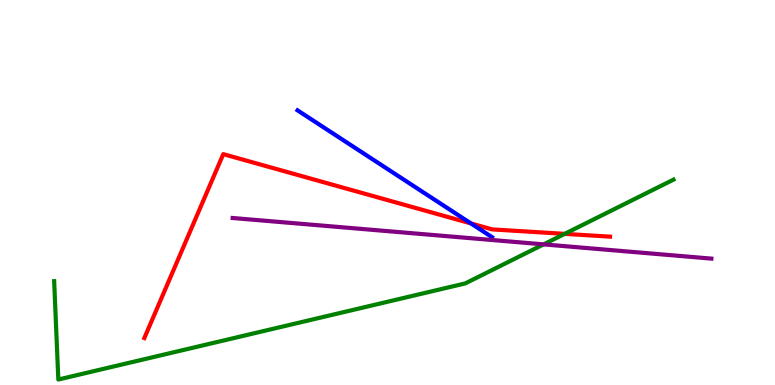[{'lines': ['blue', 'red'], 'intersections': [{'x': 6.08, 'y': 4.2}]}, {'lines': ['green', 'red'], 'intersections': [{'x': 7.29, 'y': 3.93}]}, {'lines': ['purple', 'red'], 'intersections': []}, {'lines': ['blue', 'green'], 'intersections': []}, {'lines': ['blue', 'purple'], 'intersections': []}, {'lines': ['green', 'purple'], 'intersections': [{'x': 7.01, 'y': 3.65}]}]